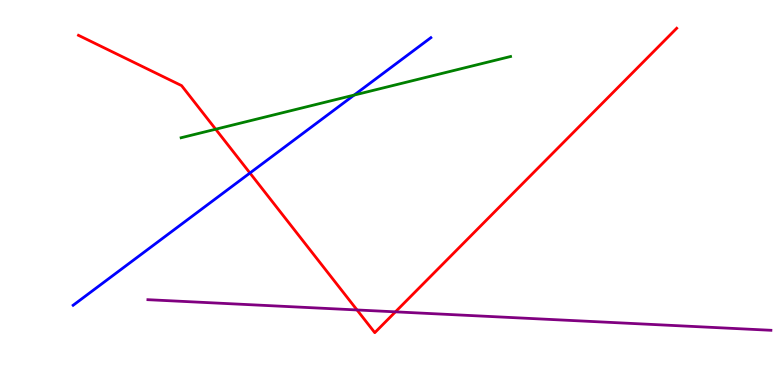[{'lines': ['blue', 'red'], 'intersections': [{'x': 3.22, 'y': 5.51}]}, {'lines': ['green', 'red'], 'intersections': [{'x': 2.78, 'y': 6.64}]}, {'lines': ['purple', 'red'], 'intersections': [{'x': 4.61, 'y': 1.95}, {'x': 5.1, 'y': 1.9}]}, {'lines': ['blue', 'green'], 'intersections': [{'x': 4.57, 'y': 7.53}]}, {'lines': ['blue', 'purple'], 'intersections': []}, {'lines': ['green', 'purple'], 'intersections': []}]